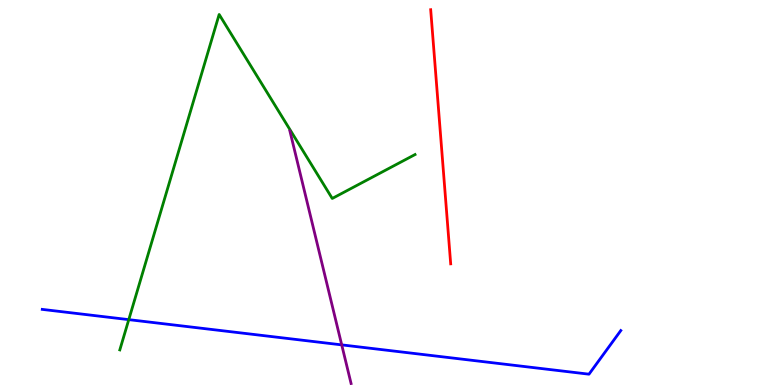[{'lines': ['blue', 'red'], 'intersections': []}, {'lines': ['green', 'red'], 'intersections': []}, {'lines': ['purple', 'red'], 'intersections': []}, {'lines': ['blue', 'green'], 'intersections': [{'x': 1.66, 'y': 1.7}]}, {'lines': ['blue', 'purple'], 'intersections': [{'x': 4.41, 'y': 1.04}]}, {'lines': ['green', 'purple'], 'intersections': []}]